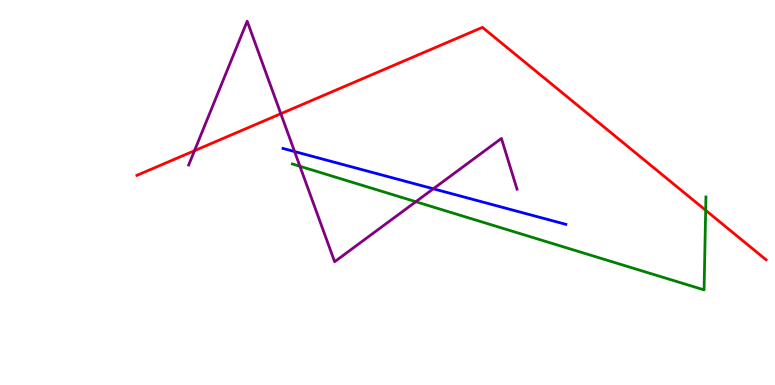[{'lines': ['blue', 'red'], 'intersections': []}, {'lines': ['green', 'red'], 'intersections': [{'x': 9.11, 'y': 4.54}]}, {'lines': ['purple', 'red'], 'intersections': [{'x': 2.51, 'y': 6.09}, {'x': 3.62, 'y': 7.05}]}, {'lines': ['blue', 'green'], 'intersections': []}, {'lines': ['blue', 'purple'], 'intersections': [{'x': 3.8, 'y': 6.06}, {'x': 5.59, 'y': 5.1}]}, {'lines': ['green', 'purple'], 'intersections': [{'x': 3.87, 'y': 5.68}, {'x': 5.37, 'y': 4.76}]}]